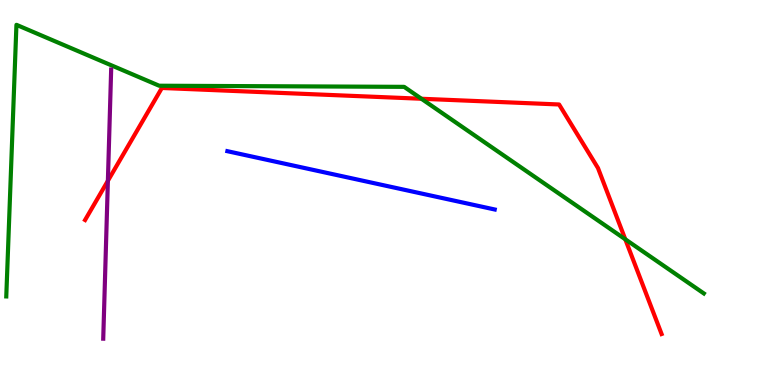[{'lines': ['blue', 'red'], 'intersections': []}, {'lines': ['green', 'red'], 'intersections': [{'x': 5.44, 'y': 7.43}, {'x': 8.07, 'y': 3.78}]}, {'lines': ['purple', 'red'], 'intersections': [{'x': 1.39, 'y': 5.3}]}, {'lines': ['blue', 'green'], 'intersections': []}, {'lines': ['blue', 'purple'], 'intersections': []}, {'lines': ['green', 'purple'], 'intersections': []}]